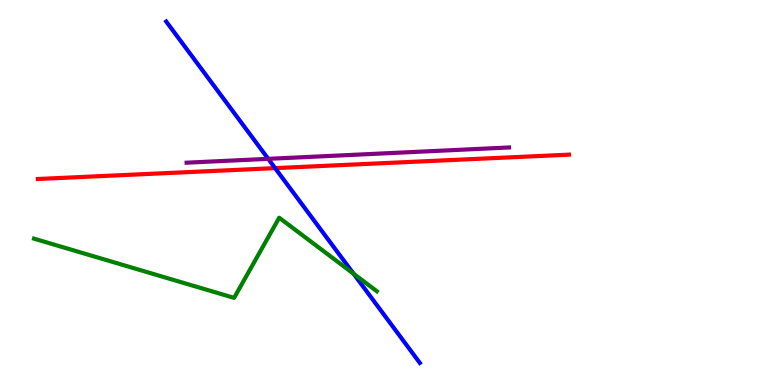[{'lines': ['blue', 'red'], 'intersections': [{'x': 3.55, 'y': 5.63}]}, {'lines': ['green', 'red'], 'intersections': []}, {'lines': ['purple', 'red'], 'intersections': []}, {'lines': ['blue', 'green'], 'intersections': [{'x': 4.56, 'y': 2.89}]}, {'lines': ['blue', 'purple'], 'intersections': [{'x': 3.46, 'y': 5.87}]}, {'lines': ['green', 'purple'], 'intersections': []}]